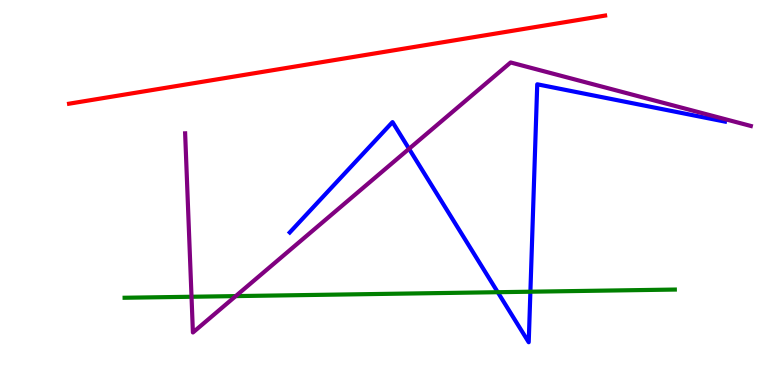[{'lines': ['blue', 'red'], 'intersections': []}, {'lines': ['green', 'red'], 'intersections': []}, {'lines': ['purple', 'red'], 'intersections': []}, {'lines': ['blue', 'green'], 'intersections': [{'x': 6.42, 'y': 2.41}, {'x': 6.84, 'y': 2.42}]}, {'lines': ['blue', 'purple'], 'intersections': [{'x': 5.28, 'y': 6.13}]}, {'lines': ['green', 'purple'], 'intersections': [{'x': 2.47, 'y': 2.29}, {'x': 3.04, 'y': 2.31}]}]